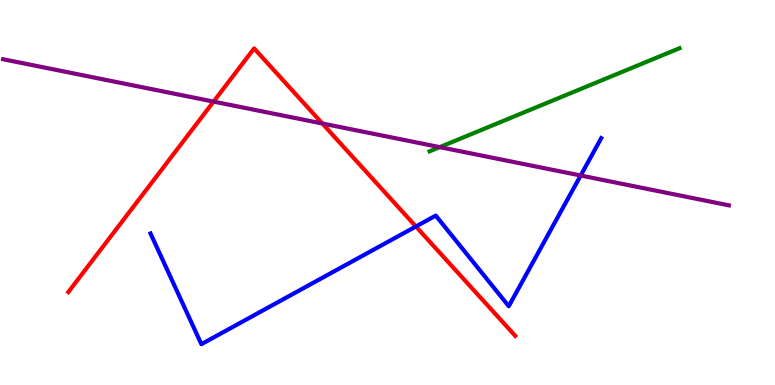[{'lines': ['blue', 'red'], 'intersections': [{'x': 5.37, 'y': 4.12}]}, {'lines': ['green', 'red'], 'intersections': []}, {'lines': ['purple', 'red'], 'intersections': [{'x': 2.76, 'y': 7.36}, {'x': 4.16, 'y': 6.79}]}, {'lines': ['blue', 'green'], 'intersections': []}, {'lines': ['blue', 'purple'], 'intersections': [{'x': 7.49, 'y': 5.44}]}, {'lines': ['green', 'purple'], 'intersections': [{'x': 5.67, 'y': 6.18}]}]